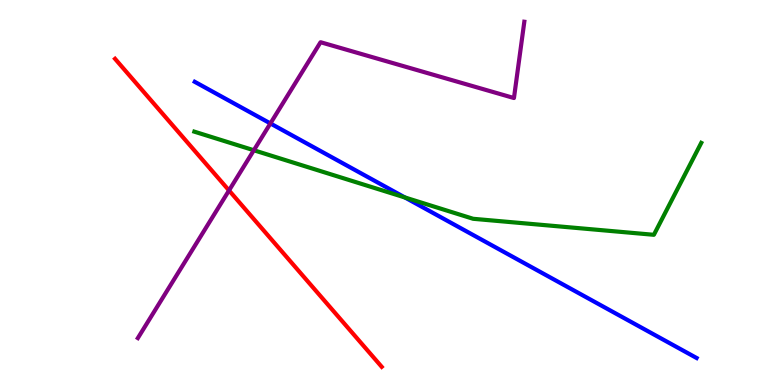[{'lines': ['blue', 'red'], 'intersections': []}, {'lines': ['green', 'red'], 'intersections': []}, {'lines': ['purple', 'red'], 'intersections': [{'x': 2.96, 'y': 5.05}]}, {'lines': ['blue', 'green'], 'intersections': [{'x': 5.22, 'y': 4.87}]}, {'lines': ['blue', 'purple'], 'intersections': [{'x': 3.49, 'y': 6.79}]}, {'lines': ['green', 'purple'], 'intersections': [{'x': 3.28, 'y': 6.1}]}]